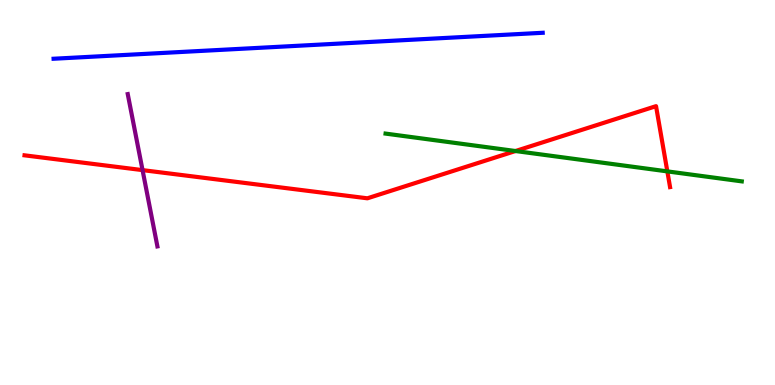[{'lines': ['blue', 'red'], 'intersections': []}, {'lines': ['green', 'red'], 'intersections': [{'x': 6.65, 'y': 6.08}, {'x': 8.61, 'y': 5.55}]}, {'lines': ['purple', 'red'], 'intersections': [{'x': 1.84, 'y': 5.58}]}, {'lines': ['blue', 'green'], 'intersections': []}, {'lines': ['blue', 'purple'], 'intersections': []}, {'lines': ['green', 'purple'], 'intersections': []}]